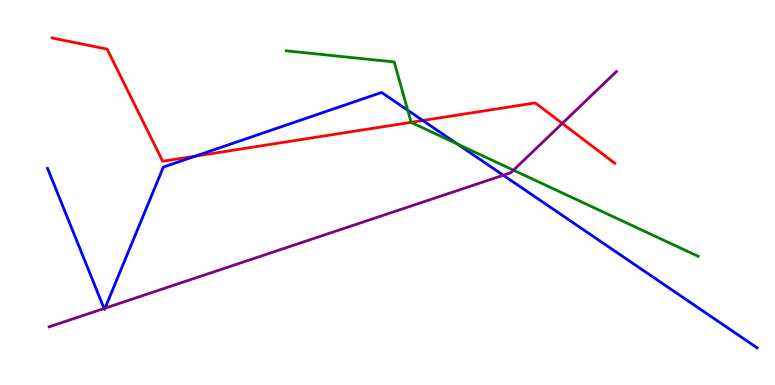[{'lines': ['blue', 'red'], 'intersections': [{'x': 2.52, 'y': 5.94}, {'x': 5.46, 'y': 6.87}]}, {'lines': ['green', 'red'], 'intersections': [{'x': 5.3, 'y': 6.82}]}, {'lines': ['purple', 'red'], 'intersections': [{'x': 7.26, 'y': 6.79}]}, {'lines': ['blue', 'green'], 'intersections': [{'x': 5.26, 'y': 7.14}, {'x': 5.9, 'y': 6.26}]}, {'lines': ['blue', 'purple'], 'intersections': [{'x': 1.34, 'y': 1.99}, {'x': 1.36, 'y': 2.0}, {'x': 6.49, 'y': 5.45}]}, {'lines': ['green', 'purple'], 'intersections': [{'x': 6.63, 'y': 5.58}]}]